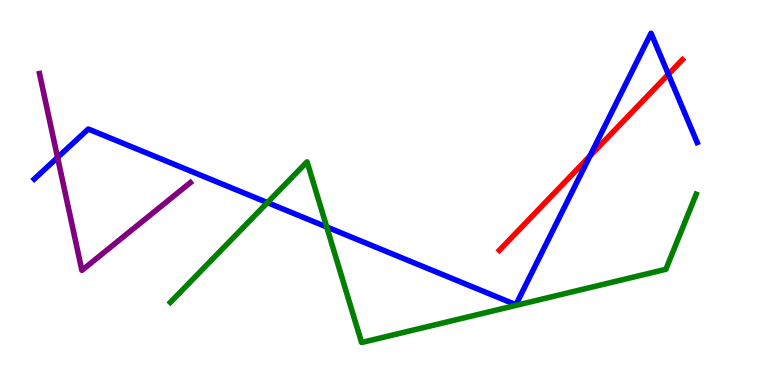[{'lines': ['blue', 'red'], 'intersections': [{'x': 7.61, 'y': 5.95}, {'x': 8.62, 'y': 8.07}]}, {'lines': ['green', 'red'], 'intersections': []}, {'lines': ['purple', 'red'], 'intersections': []}, {'lines': ['blue', 'green'], 'intersections': [{'x': 3.45, 'y': 4.74}, {'x': 4.22, 'y': 4.1}]}, {'lines': ['blue', 'purple'], 'intersections': [{'x': 0.743, 'y': 5.91}]}, {'lines': ['green', 'purple'], 'intersections': []}]